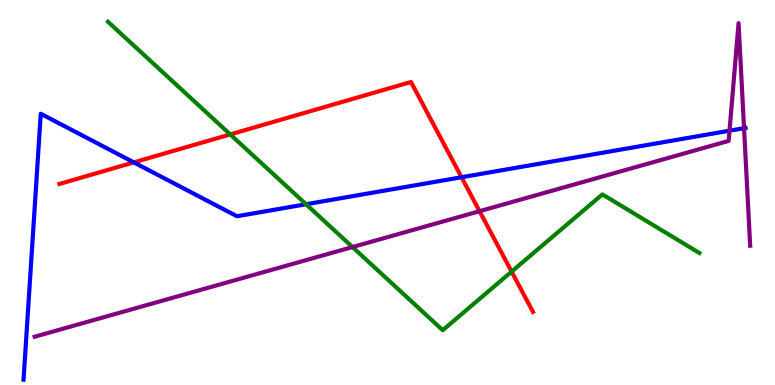[{'lines': ['blue', 'red'], 'intersections': [{'x': 1.73, 'y': 5.78}, {'x': 5.96, 'y': 5.4}]}, {'lines': ['green', 'red'], 'intersections': [{'x': 2.97, 'y': 6.51}, {'x': 6.6, 'y': 2.95}]}, {'lines': ['purple', 'red'], 'intersections': [{'x': 6.19, 'y': 4.51}]}, {'lines': ['blue', 'green'], 'intersections': [{'x': 3.95, 'y': 4.69}]}, {'lines': ['blue', 'purple'], 'intersections': [{'x': 9.41, 'y': 6.61}, {'x': 9.6, 'y': 6.67}]}, {'lines': ['green', 'purple'], 'intersections': [{'x': 4.55, 'y': 3.58}]}]